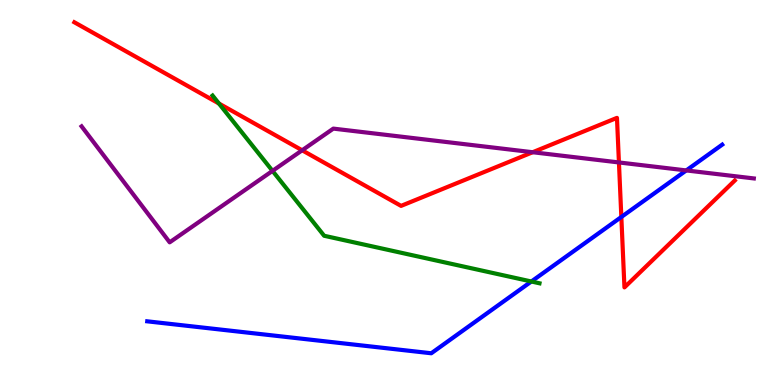[{'lines': ['blue', 'red'], 'intersections': [{'x': 8.02, 'y': 4.36}]}, {'lines': ['green', 'red'], 'intersections': [{'x': 2.82, 'y': 7.31}]}, {'lines': ['purple', 'red'], 'intersections': [{'x': 3.9, 'y': 6.1}, {'x': 6.87, 'y': 6.05}, {'x': 7.99, 'y': 5.78}]}, {'lines': ['blue', 'green'], 'intersections': [{'x': 6.86, 'y': 2.69}]}, {'lines': ['blue', 'purple'], 'intersections': [{'x': 8.86, 'y': 5.57}]}, {'lines': ['green', 'purple'], 'intersections': [{'x': 3.52, 'y': 5.56}]}]